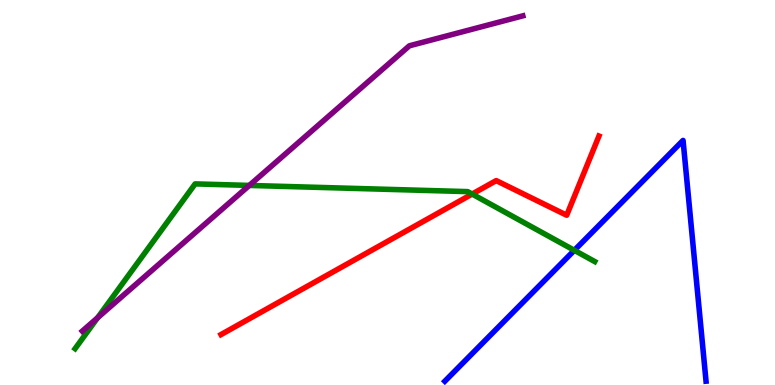[{'lines': ['blue', 'red'], 'intersections': []}, {'lines': ['green', 'red'], 'intersections': [{'x': 6.09, 'y': 4.96}]}, {'lines': ['purple', 'red'], 'intersections': []}, {'lines': ['blue', 'green'], 'intersections': [{'x': 7.41, 'y': 3.5}]}, {'lines': ['blue', 'purple'], 'intersections': []}, {'lines': ['green', 'purple'], 'intersections': [{'x': 1.26, 'y': 1.75}, {'x': 3.22, 'y': 5.18}]}]